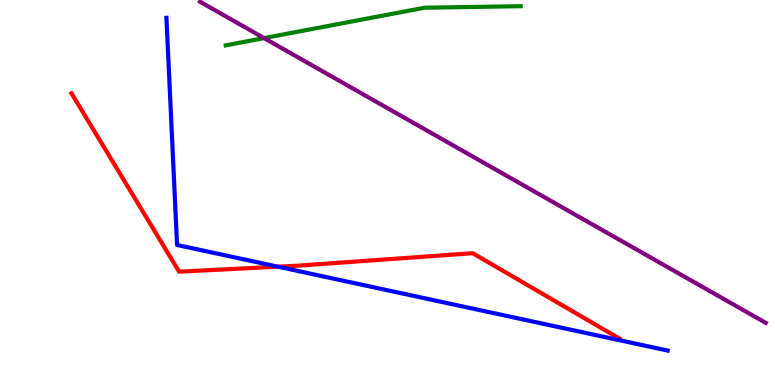[{'lines': ['blue', 'red'], 'intersections': [{'x': 3.59, 'y': 3.07}]}, {'lines': ['green', 'red'], 'intersections': []}, {'lines': ['purple', 'red'], 'intersections': []}, {'lines': ['blue', 'green'], 'intersections': []}, {'lines': ['blue', 'purple'], 'intersections': []}, {'lines': ['green', 'purple'], 'intersections': [{'x': 3.41, 'y': 9.01}]}]